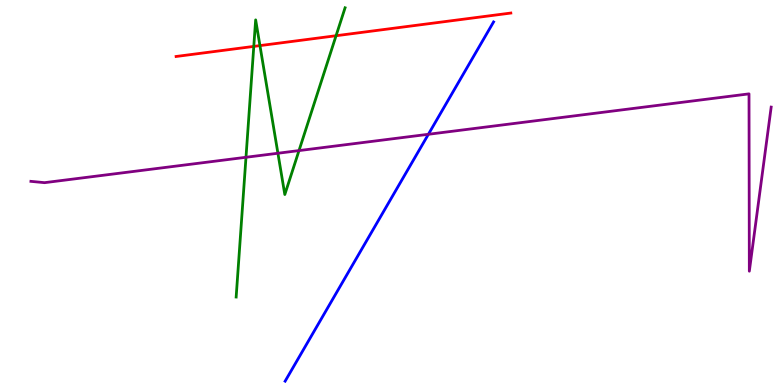[{'lines': ['blue', 'red'], 'intersections': []}, {'lines': ['green', 'red'], 'intersections': [{'x': 3.27, 'y': 8.79}, {'x': 3.35, 'y': 8.82}, {'x': 4.34, 'y': 9.07}]}, {'lines': ['purple', 'red'], 'intersections': []}, {'lines': ['blue', 'green'], 'intersections': []}, {'lines': ['blue', 'purple'], 'intersections': [{'x': 5.53, 'y': 6.51}]}, {'lines': ['green', 'purple'], 'intersections': [{'x': 3.17, 'y': 5.91}, {'x': 3.59, 'y': 6.02}, {'x': 3.86, 'y': 6.09}]}]